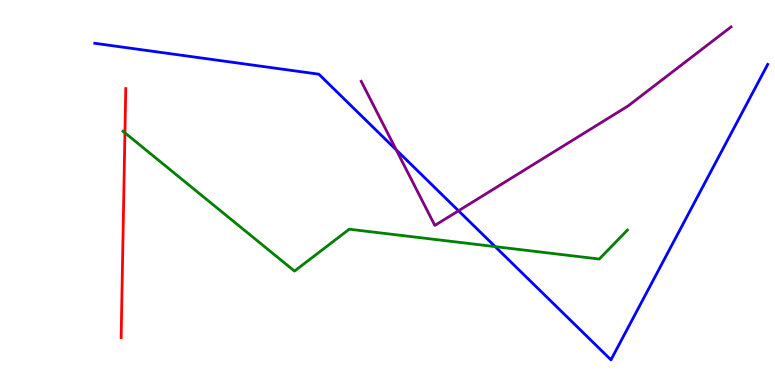[{'lines': ['blue', 'red'], 'intersections': []}, {'lines': ['green', 'red'], 'intersections': [{'x': 1.61, 'y': 6.55}]}, {'lines': ['purple', 'red'], 'intersections': []}, {'lines': ['blue', 'green'], 'intersections': [{'x': 6.39, 'y': 3.59}]}, {'lines': ['blue', 'purple'], 'intersections': [{'x': 5.11, 'y': 6.11}, {'x': 5.92, 'y': 4.53}]}, {'lines': ['green', 'purple'], 'intersections': []}]